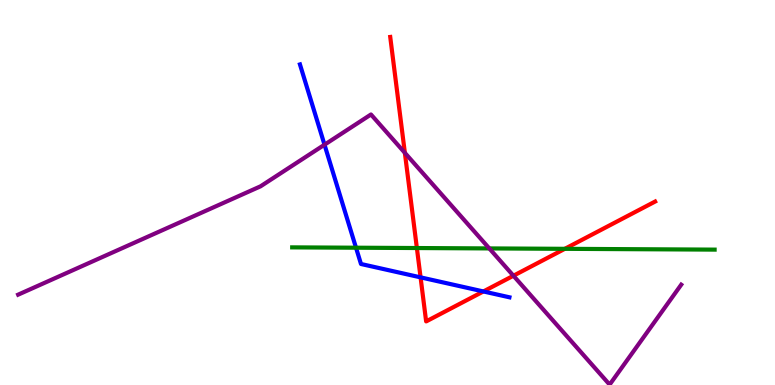[{'lines': ['blue', 'red'], 'intersections': [{'x': 5.43, 'y': 2.8}, {'x': 6.24, 'y': 2.43}]}, {'lines': ['green', 'red'], 'intersections': [{'x': 5.38, 'y': 3.56}, {'x': 7.29, 'y': 3.54}]}, {'lines': ['purple', 'red'], 'intersections': [{'x': 5.22, 'y': 6.03}, {'x': 6.62, 'y': 2.84}]}, {'lines': ['blue', 'green'], 'intersections': [{'x': 4.59, 'y': 3.57}]}, {'lines': ['blue', 'purple'], 'intersections': [{'x': 4.19, 'y': 6.24}]}, {'lines': ['green', 'purple'], 'intersections': [{'x': 6.31, 'y': 3.55}]}]